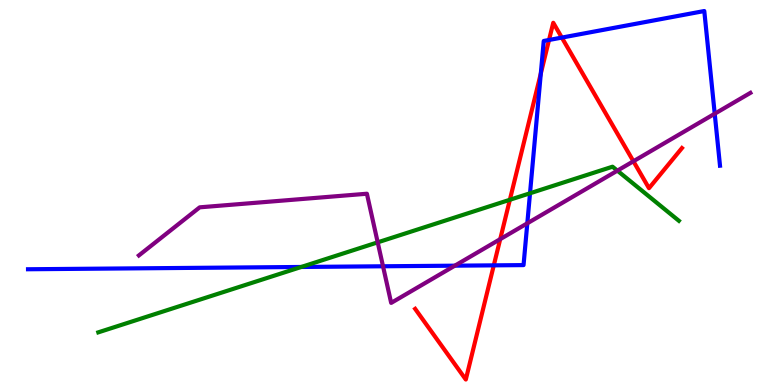[{'lines': ['blue', 'red'], 'intersections': [{'x': 6.37, 'y': 3.11}, {'x': 6.98, 'y': 8.09}, {'x': 7.08, 'y': 8.96}, {'x': 7.25, 'y': 9.02}]}, {'lines': ['green', 'red'], 'intersections': [{'x': 6.58, 'y': 4.81}]}, {'lines': ['purple', 'red'], 'intersections': [{'x': 6.45, 'y': 3.79}, {'x': 8.17, 'y': 5.81}]}, {'lines': ['blue', 'green'], 'intersections': [{'x': 3.89, 'y': 3.07}, {'x': 6.84, 'y': 4.98}]}, {'lines': ['blue', 'purple'], 'intersections': [{'x': 4.94, 'y': 3.08}, {'x': 5.87, 'y': 3.1}, {'x': 6.8, 'y': 4.2}, {'x': 9.22, 'y': 7.05}]}, {'lines': ['green', 'purple'], 'intersections': [{'x': 4.87, 'y': 3.71}, {'x': 7.97, 'y': 5.57}]}]